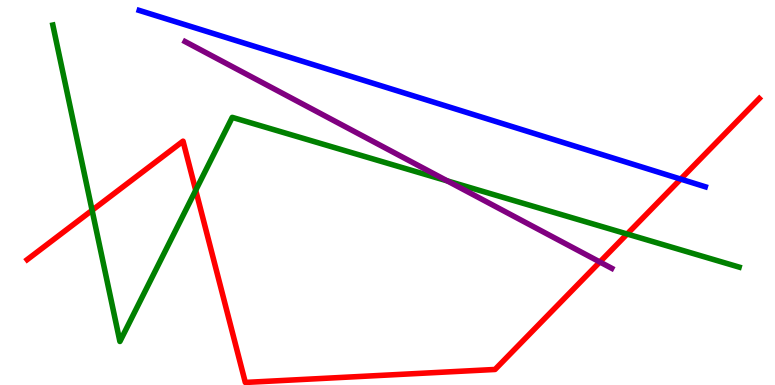[{'lines': ['blue', 'red'], 'intersections': [{'x': 8.78, 'y': 5.35}]}, {'lines': ['green', 'red'], 'intersections': [{'x': 1.19, 'y': 4.54}, {'x': 2.53, 'y': 5.06}, {'x': 8.09, 'y': 3.92}]}, {'lines': ['purple', 'red'], 'intersections': [{'x': 7.74, 'y': 3.2}]}, {'lines': ['blue', 'green'], 'intersections': []}, {'lines': ['blue', 'purple'], 'intersections': []}, {'lines': ['green', 'purple'], 'intersections': [{'x': 5.77, 'y': 5.3}]}]